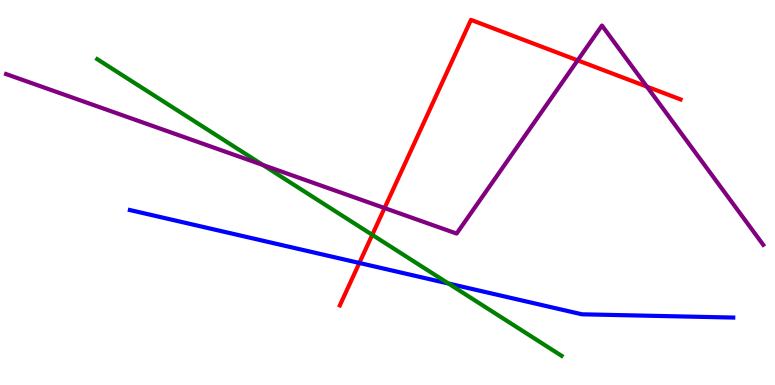[{'lines': ['blue', 'red'], 'intersections': [{'x': 4.64, 'y': 3.17}]}, {'lines': ['green', 'red'], 'intersections': [{'x': 4.8, 'y': 3.9}]}, {'lines': ['purple', 'red'], 'intersections': [{'x': 4.96, 'y': 4.6}, {'x': 7.45, 'y': 8.43}, {'x': 8.35, 'y': 7.75}]}, {'lines': ['blue', 'green'], 'intersections': [{'x': 5.79, 'y': 2.64}]}, {'lines': ['blue', 'purple'], 'intersections': []}, {'lines': ['green', 'purple'], 'intersections': [{'x': 3.39, 'y': 5.71}]}]